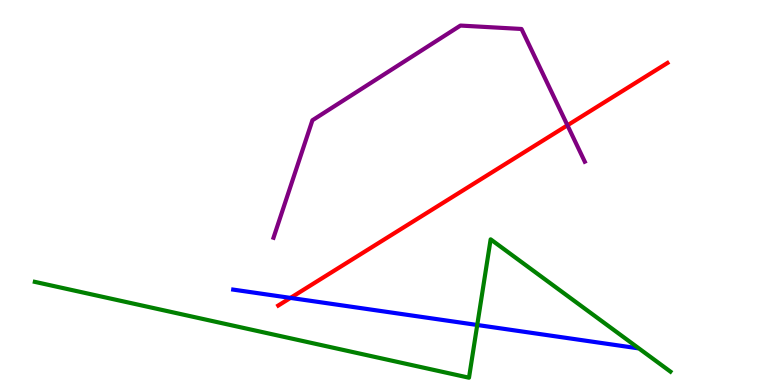[{'lines': ['blue', 'red'], 'intersections': [{'x': 3.75, 'y': 2.26}]}, {'lines': ['green', 'red'], 'intersections': []}, {'lines': ['purple', 'red'], 'intersections': [{'x': 7.32, 'y': 6.75}]}, {'lines': ['blue', 'green'], 'intersections': [{'x': 6.16, 'y': 1.56}]}, {'lines': ['blue', 'purple'], 'intersections': []}, {'lines': ['green', 'purple'], 'intersections': []}]